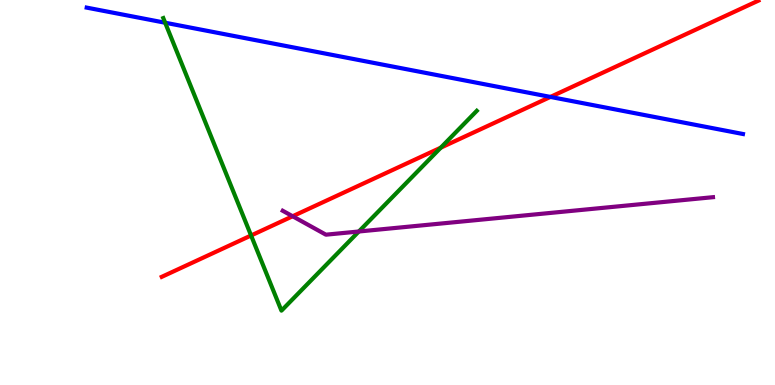[{'lines': ['blue', 'red'], 'intersections': [{'x': 7.1, 'y': 7.48}]}, {'lines': ['green', 'red'], 'intersections': [{'x': 3.24, 'y': 3.88}, {'x': 5.69, 'y': 6.16}]}, {'lines': ['purple', 'red'], 'intersections': [{'x': 3.78, 'y': 4.38}]}, {'lines': ['blue', 'green'], 'intersections': [{'x': 2.13, 'y': 9.41}]}, {'lines': ['blue', 'purple'], 'intersections': []}, {'lines': ['green', 'purple'], 'intersections': [{'x': 4.63, 'y': 3.99}]}]